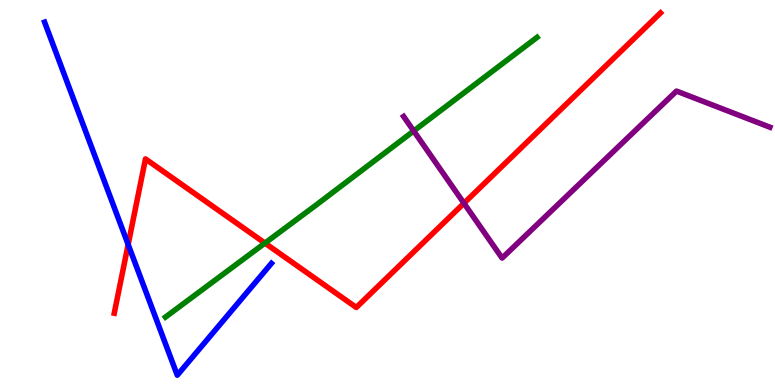[{'lines': ['blue', 'red'], 'intersections': [{'x': 1.65, 'y': 3.65}]}, {'lines': ['green', 'red'], 'intersections': [{'x': 3.42, 'y': 3.69}]}, {'lines': ['purple', 'red'], 'intersections': [{'x': 5.99, 'y': 4.72}]}, {'lines': ['blue', 'green'], 'intersections': []}, {'lines': ['blue', 'purple'], 'intersections': []}, {'lines': ['green', 'purple'], 'intersections': [{'x': 5.34, 'y': 6.6}]}]